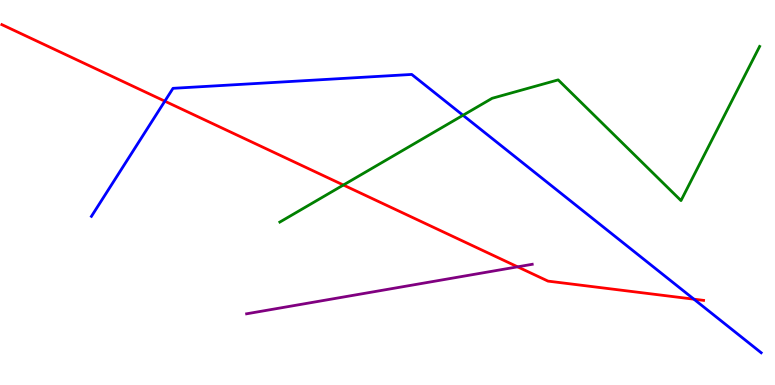[{'lines': ['blue', 'red'], 'intersections': [{'x': 2.13, 'y': 7.37}, {'x': 8.95, 'y': 2.23}]}, {'lines': ['green', 'red'], 'intersections': [{'x': 4.43, 'y': 5.19}]}, {'lines': ['purple', 'red'], 'intersections': [{'x': 6.68, 'y': 3.07}]}, {'lines': ['blue', 'green'], 'intersections': [{'x': 5.97, 'y': 7.01}]}, {'lines': ['blue', 'purple'], 'intersections': []}, {'lines': ['green', 'purple'], 'intersections': []}]